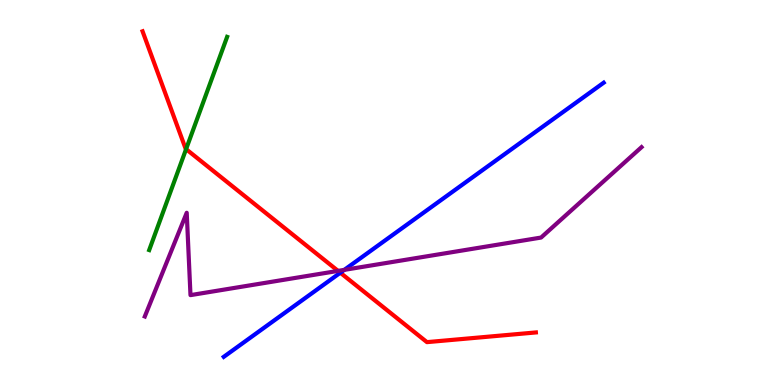[{'lines': ['blue', 'red'], 'intersections': [{'x': 4.39, 'y': 2.92}]}, {'lines': ['green', 'red'], 'intersections': [{'x': 2.4, 'y': 6.13}]}, {'lines': ['purple', 'red'], 'intersections': [{'x': 4.36, 'y': 2.96}]}, {'lines': ['blue', 'green'], 'intersections': []}, {'lines': ['blue', 'purple'], 'intersections': [{'x': 4.44, 'y': 2.99}]}, {'lines': ['green', 'purple'], 'intersections': []}]